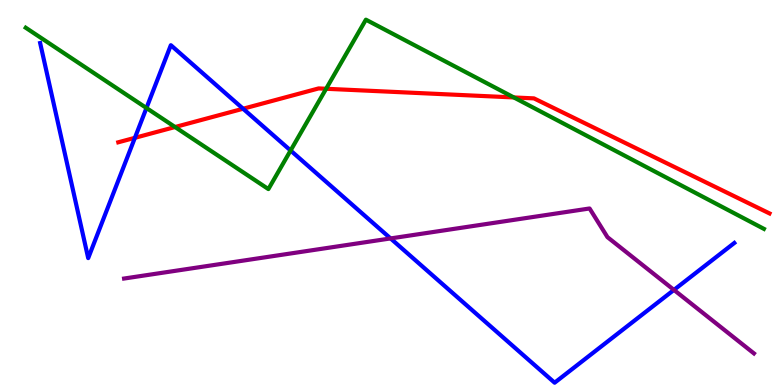[{'lines': ['blue', 'red'], 'intersections': [{'x': 1.74, 'y': 6.42}, {'x': 3.14, 'y': 7.18}]}, {'lines': ['green', 'red'], 'intersections': [{'x': 2.26, 'y': 6.7}, {'x': 4.21, 'y': 7.69}, {'x': 6.63, 'y': 7.47}]}, {'lines': ['purple', 'red'], 'intersections': []}, {'lines': ['blue', 'green'], 'intersections': [{'x': 1.89, 'y': 7.19}, {'x': 3.75, 'y': 6.09}]}, {'lines': ['blue', 'purple'], 'intersections': [{'x': 5.04, 'y': 3.81}, {'x': 8.7, 'y': 2.47}]}, {'lines': ['green', 'purple'], 'intersections': []}]